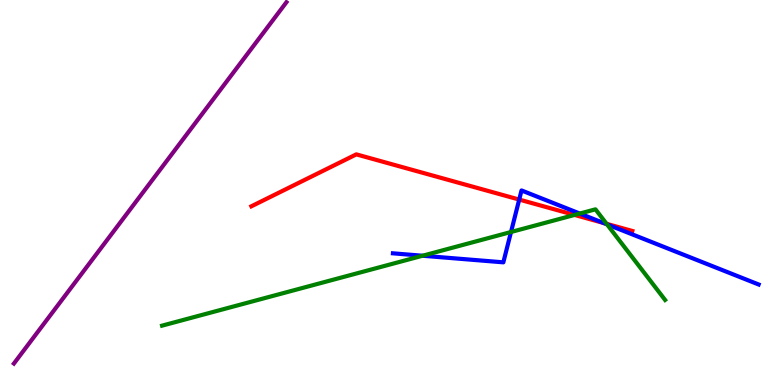[{'lines': ['blue', 'red'], 'intersections': [{'x': 6.7, 'y': 4.82}, {'x': 7.79, 'y': 4.21}]}, {'lines': ['green', 'red'], 'intersections': [{'x': 7.41, 'y': 4.42}, {'x': 7.83, 'y': 4.19}]}, {'lines': ['purple', 'red'], 'intersections': []}, {'lines': ['blue', 'green'], 'intersections': [{'x': 5.45, 'y': 3.36}, {'x': 6.59, 'y': 3.97}, {'x': 7.48, 'y': 4.45}, {'x': 7.83, 'y': 4.17}]}, {'lines': ['blue', 'purple'], 'intersections': []}, {'lines': ['green', 'purple'], 'intersections': []}]